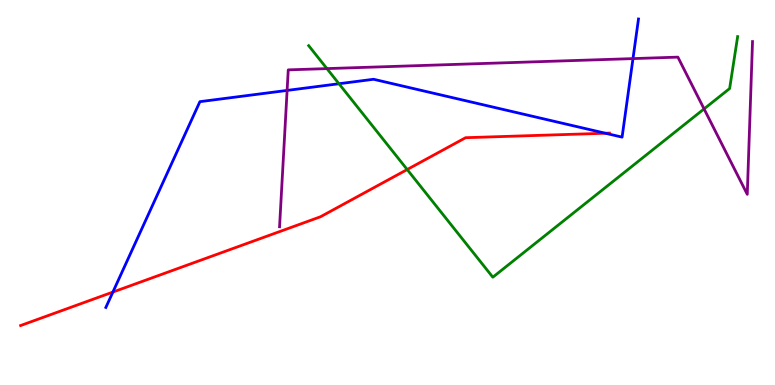[{'lines': ['blue', 'red'], 'intersections': [{'x': 1.46, 'y': 2.41}, {'x': 7.81, 'y': 6.54}]}, {'lines': ['green', 'red'], 'intersections': [{'x': 5.25, 'y': 5.6}]}, {'lines': ['purple', 'red'], 'intersections': []}, {'lines': ['blue', 'green'], 'intersections': [{'x': 4.37, 'y': 7.83}]}, {'lines': ['blue', 'purple'], 'intersections': [{'x': 3.7, 'y': 7.65}, {'x': 8.17, 'y': 8.48}]}, {'lines': ['green', 'purple'], 'intersections': [{'x': 4.22, 'y': 8.22}, {'x': 9.08, 'y': 7.17}]}]